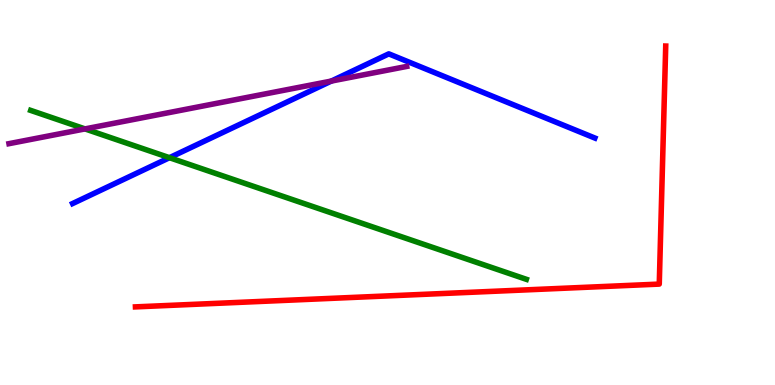[{'lines': ['blue', 'red'], 'intersections': []}, {'lines': ['green', 'red'], 'intersections': []}, {'lines': ['purple', 'red'], 'intersections': []}, {'lines': ['blue', 'green'], 'intersections': [{'x': 2.19, 'y': 5.9}]}, {'lines': ['blue', 'purple'], 'intersections': [{'x': 4.27, 'y': 7.89}]}, {'lines': ['green', 'purple'], 'intersections': [{'x': 1.1, 'y': 6.65}]}]